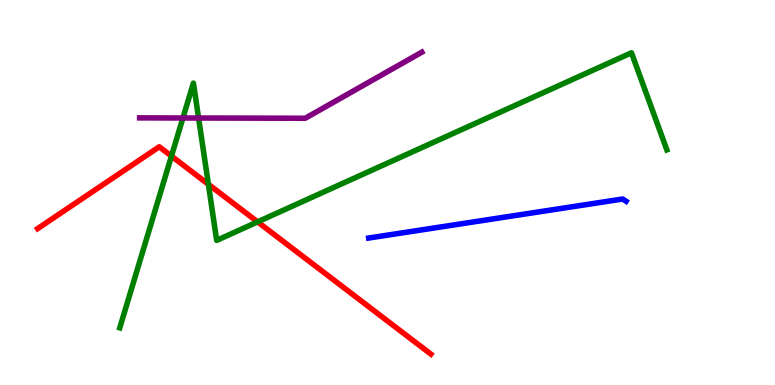[{'lines': ['blue', 'red'], 'intersections': []}, {'lines': ['green', 'red'], 'intersections': [{'x': 2.21, 'y': 5.95}, {'x': 2.69, 'y': 5.21}, {'x': 3.32, 'y': 4.24}]}, {'lines': ['purple', 'red'], 'intersections': []}, {'lines': ['blue', 'green'], 'intersections': []}, {'lines': ['blue', 'purple'], 'intersections': []}, {'lines': ['green', 'purple'], 'intersections': [{'x': 2.36, 'y': 6.94}, {'x': 2.56, 'y': 6.93}]}]